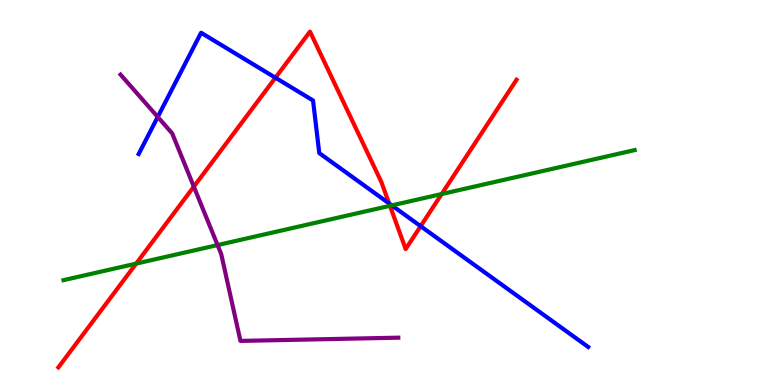[{'lines': ['blue', 'red'], 'intersections': [{'x': 3.55, 'y': 7.98}, {'x': 5.02, 'y': 4.72}, {'x': 5.43, 'y': 4.13}]}, {'lines': ['green', 'red'], 'intersections': [{'x': 1.76, 'y': 3.15}, {'x': 5.03, 'y': 4.65}, {'x': 5.7, 'y': 4.96}]}, {'lines': ['purple', 'red'], 'intersections': [{'x': 2.5, 'y': 5.15}]}, {'lines': ['blue', 'green'], 'intersections': [{'x': 5.06, 'y': 4.67}]}, {'lines': ['blue', 'purple'], 'intersections': [{'x': 2.04, 'y': 6.96}]}, {'lines': ['green', 'purple'], 'intersections': [{'x': 2.81, 'y': 3.63}]}]